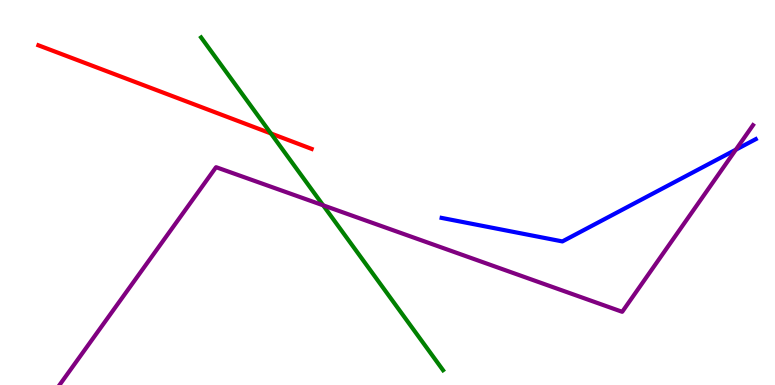[{'lines': ['blue', 'red'], 'intersections': []}, {'lines': ['green', 'red'], 'intersections': [{'x': 3.5, 'y': 6.53}]}, {'lines': ['purple', 'red'], 'intersections': []}, {'lines': ['blue', 'green'], 'intersections': []}, {'lines': ['blue', 'purple'], 'intersections': [{'x': 9.49, 'y': 6.11}]}, {'lines': ['green', 'purple'], 'intersections': [{'x': 4.17, 'y': 4.67}]}]